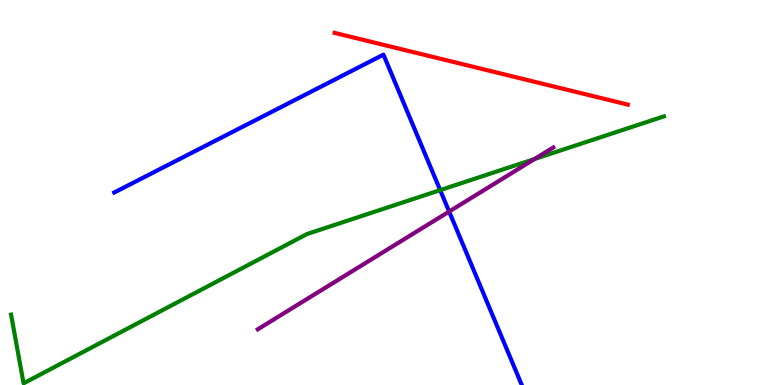[{'lines': ['blue', 'red'], 'intersections': []}, {'lines': ['green', 'red'], 'intersections': []}, {'lines': ['purple', 'red'], 'intersections': []}, {'lines': ['blue', 'green'], 'intersections': [{'x': 5.68, 'y': 5.06}]}, {'lines': ['blue', 'purple'], 'intersections': [{'x': 5.8, 'y': 4.51}]}, {'lines': ['green', 'purple'], 'intersections': [{'x': 6.9, 'y': 5.87}]}]